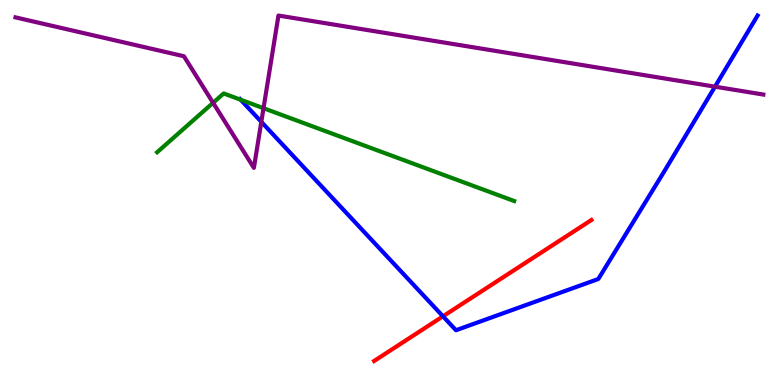[{'lines': ['blue', 'red'], 'intersections': [{'x': 5.72, 'y': 1.78}]}, {'lines': ['green', 'red'], 'intersections': []}, {'lines': ['purple', 'red'], 'intersections': []}, {'lines': ['blue', 'green'], 'intersections': [{'x': 3.11, 'y': 7.41}]}, {'lines': ['blue', 'purple'], 'intersections': [{'x': 3.37, 'y': 6.84}, {'x': 9.23, 'y': 7.75}]}, {'lines': ['green', 'purple'], 'intersections': [{'x': 2.75, 'y': 7.33}, {'x': 3.4, 'y': 7.19}]}]